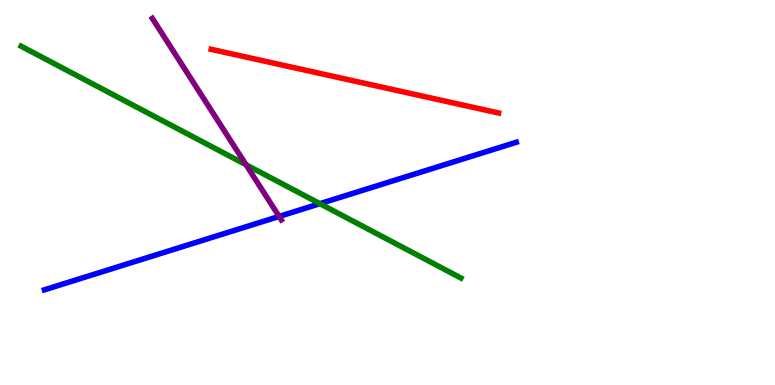[{'lines': ['blue', 'red'], 'intersections': []}, {'lines': ['green', 'red'], 'intersections': []}, {'lines': ['purple', 'red'], 'intersections': []}, {'lines': ['blue', 'green'], 'intersections': [{'x': 4.13, 'y': 4.71}]}, {'lines': ['blue', 'purple'], 'intersections': [{'x': 3.6, 'y': 4.38}]}, {'lines': ['green', 'purple'], 'intersections': [{'x': 3.17, 'y': 5.72}]}]